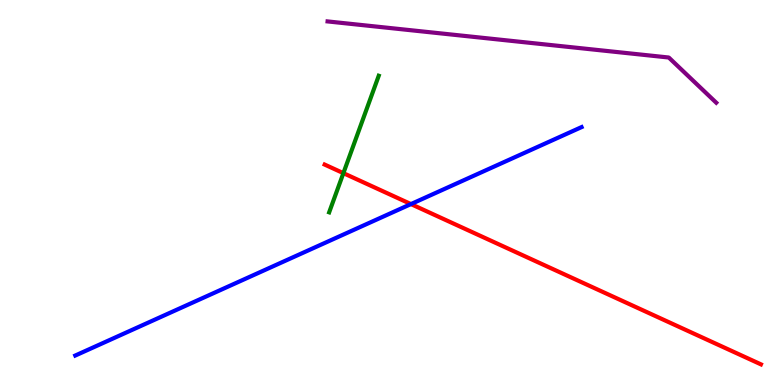[{'lines': ['blue', 'red'], 'intersections': [{'x': 5.3, 'y': 4.7}]}, {'lines': ['green', 'red'], 'intersections': [{'x': 4.43, 'y': 5.5}]}, {'lines': ['purple', 'red'], 'intersections': []}, {'lines': ['blue', 'green'], 'intersections': []}, {'lines': ['blue', 'purple'], 'intersections': []}, {'lines': ['green', 'purple'], 'intersections': []}]